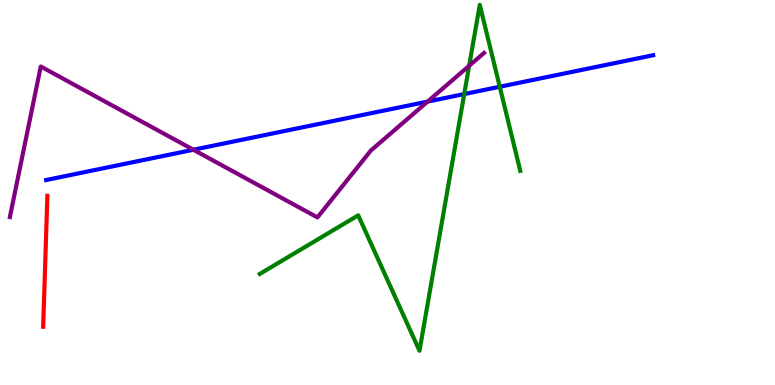[{'lines': ['blue', 'red'], 'intersections': []}, {'lines': ['green', 'red'], 'intersections': []}, {'lines': ['purple', 'red'], 'intersections': []}, {'lines': ['blue', 'green'], 'intersections': [{'x': 5.99, 'y': 7.56}, {'x': 6.45, 'y': 7.75}]}, {'lines': ['blue', 'purple'], 'intersections': [{'x': 2.5, 'y': 6.11}, {'x': 5.52, 'y': 7.36}]}, {'lines': ['green', 'purple'], 'intersections': [{'x': 6.05, 'y': 8.29}]}]